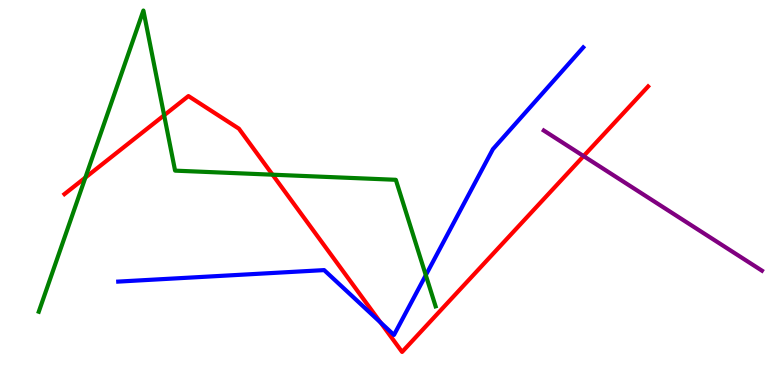[{'lines': ['blue', 'red'], 'intersections': [{'x': 4.91, 'y': 1.62}]}, {'lines': ['green', 'red'], 'intersections': [{'x': 1.1, 'y': 5.39}, {'x': 2.12, 'y': 7.01}, {'x': 3.52, 'y': 5.46}]}, {'lines': ['purple', 'red'], 'intersections': [{'x': 7.53, 'y': 5.95}]}, {'lines': ['blue', 'green'], 'intersections': [{'x': 5.49, 'y': 2.85}]}, {'lines': ['blue', 'purple'], 'intersections': []}, {'lines': ['green', 'purple'], 'intersections': []}]